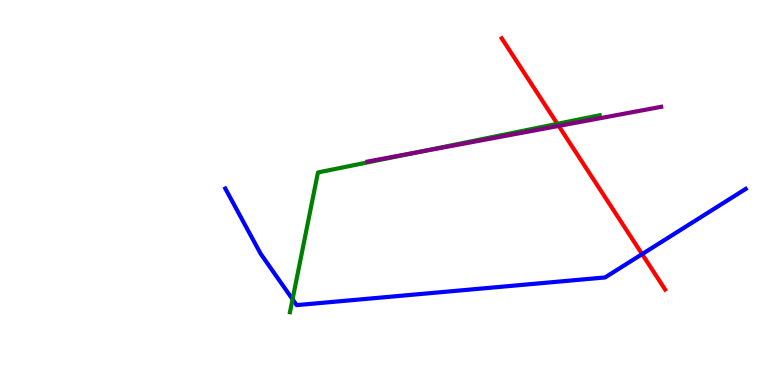[{'lines': ['blue', 'red'], 'intersections': [{'x': 8.29, 'y': 3.4}]}, {'lines': ['green', 'red'], 'intersections': [{'x': 7.19, 'y': 6.78}]}, {'lines': ['purple', 'red'], 'intersections': [{'x': 7.21, 'y': 6.73}]}, {'lines': ['blue', 'green'], 'intersections': [{'x': 3.77, 'y': 2.23}]}, {'lines': ['blue', 'purple'], 'intersections': []}, {'lines': ['green', 'purple'], 'intersections': [{'x': 5.39, 'y': 6.05}]}]